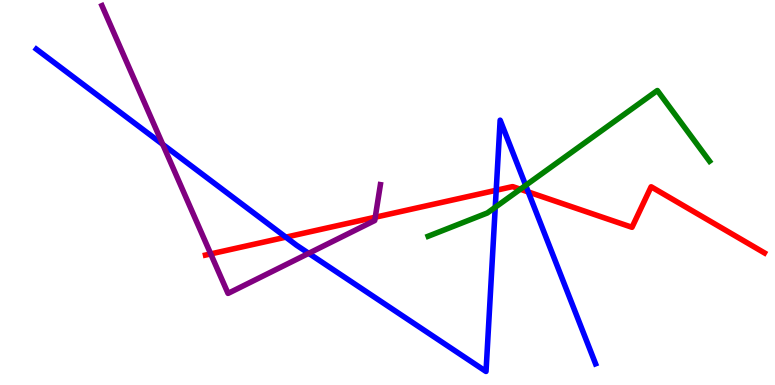[{'lines': ['blue', 'red'], 'intersections': [{'x': 3.69, 'y': 3.84}, {'x': 6.4, 'y': 5.06}, {'x': 6.82, 'y': 5.01}]}, {'lines': ['green', 'red'], 'intersections': [{'x': 6.71, 'y': 5.08}]}, {'lines': ['purple', 'red'], 'intersections': [{'x': 2.72, 'y': 3.41}, {'x': 4.84, 'y': 4.36}]}, {'lines': ['blue', 'green'], 'intersections': [{'x': 6.39, 'y': 4.62}, {'x': 6.78, 'y': 5.19}]}, {'lines': ['blue', 'purple'], 'intersections': [{'x': 2.1, 'y': 6.25}, {'x': 3.98, 'y': 3.42}]}, {'lines': ['green', 'purple'], 'intersections': []}]